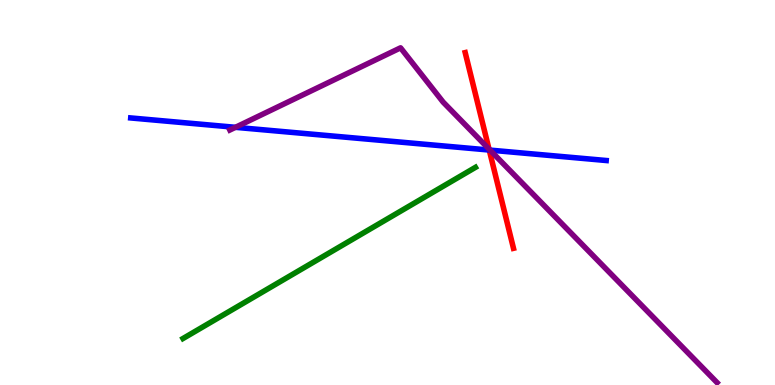[{'lines': ['blue', 'red'], 'intersections': [{'x': 6.31, 'y': 6.1}]}, {'lines': ['green', 'red'], 'intersections': []}, {'lines': ['purple', 'red'], 'intersections': [{'x': 6.31, 'y': 6.13}]}, {'lines': ['blue', 'green'], 'intersections': []}, {'lines': ['blue', 'purple'], 'intersections': [{'x': 3.04, 'y': 6.69}, {'x': 6.32, 'y': 6.1}]}, {'lines': ['green', 'purple'], 'intersections': []}]